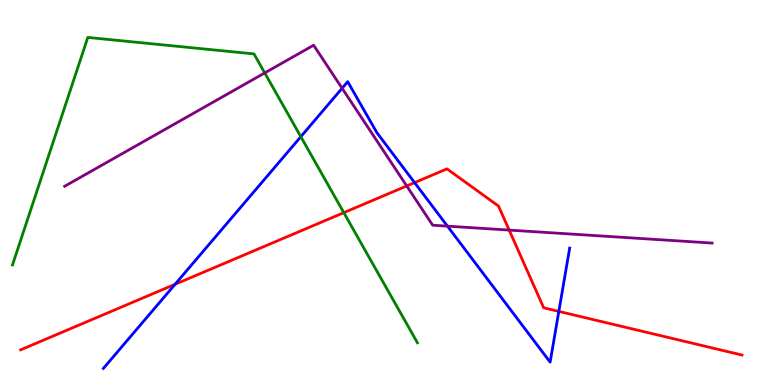[{'lines': ['blue', 'red'], 'intersections': [{'x': 2.26, 'y': 2.62}, {'x': 5.35, 'y': 5.26}, {'x': 7.21, 'y': 1.91}]}, {'lines': ['green', 'red'], 'intersections': [{'x': 4.44, 'y': 4.48}]}, {'lines': ['purple', 'red'], 'intersections': [{'x': 5.25, 'y': 5.17}, {'x': 6.57, 'y': 4.02}]}, {'lines': ['blue', 'green'], 'intersections': [{'x': 3.88, 'y': 6.45}]}, {'lines': ['blue', 'purple'], 'intersections': [{'x': 4.41, 'y': 7.71}, {'x': 5.77, 'y': 4.13}]}, {'lines': ['green', 'purple'], 'intersections': [{'x': 3.42, 'y': 8.11}]}]